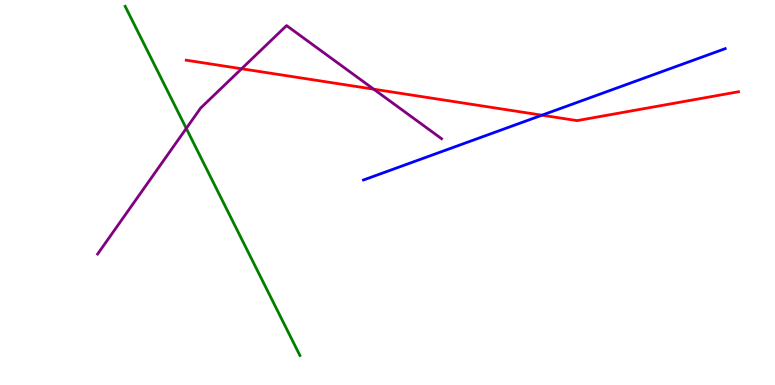[{'lines': ['blue', 'red'], 'intersections': [{'x': 6.99, 'y': 7.01}]}, {'lines': ['green', 'red'], 'intersections': []}, {'lines': ['purple', 'red'], 'intersections': [{'x': 3.12, 'y': 8.21}, {'x': 4.82, 'y': 7.68}]}, {'lines': ['blue', 'green'], 'intersections': []}, {'lines': ['blue', 'purple'], 'intersections': []}, {'lines': ['green', 'purple'], 'intersections': [{'x': 2.4, 'y': 6.66}]}]